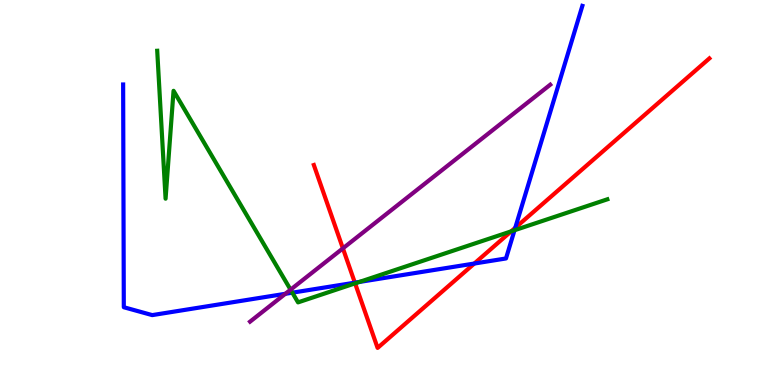[{'lines': ['blue', 'red'], 'intersections': [{'x': 4.58, 'y': 2.66}, {'x': 6.12, 'y': 3.15}, {'x': 6.65, 'y': 4.08}]}, {'lines': ['green', 'red'], 'intersections': [{'x': 4.58, 'y': 2.64}, {'x': 6.6, 'y': 3.99}]}, {'lines': ['purple', 'red'], 'intersections': [{'x': 4.42, 'y': 3.55}]}, {'lines': ['blue', 'green'], 'intersections': [{'x': 3.77, 'y': 2.4}, {'x': 4.64, 'y': 2.68}, {'x': 6.64, 'y': 4.02}]}, {'lines': ['blue', 'purple'], 'intersections': [{'x': 3.68, 'y': 2.37}]}, {'lines': ['green', 'purple'], 'intersections': [{'x': 3.75, 'y': 2.48}]}]